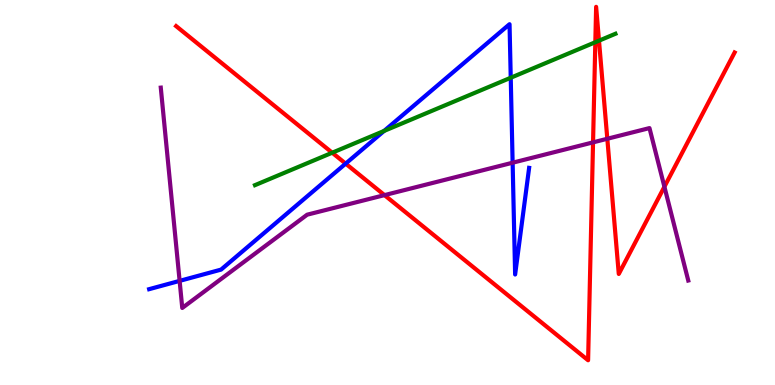[{'lines': ['blue', 'red'], 'intersections': [{'x': 4.46, 'y': 5.75}]}, {'lines': ['green', 'red'], 'intersections': [{'x': 4.29, 'y': 6.03}, {'x': 7.68, 'y': 8.9}, {'x': 7.73, 'y': 8.94}]}, {'lines': ['purple', 'red'], 'intersections': [{'x': 4.96, 'y': 4.93}, {'x': 7.65, 'y': 6.3}, {'x': 7.84, 'y': 6.4}, {'x': 8.57, 'y': 5.15}]}, {'lines': ['blue', 'green'], 'intersections': [{'x': 4.96, 'y': 6.6}, {'x': 6.59, 'y': 7.98}]}, {'lines': ['blue', 'purple'], 'intersections': [{'x': 2.32, 'y': 2.7}, {'x': 6.61, 'y': 5.77}]}, {'lines': ['green', 'purple'], 'intersections': []}]